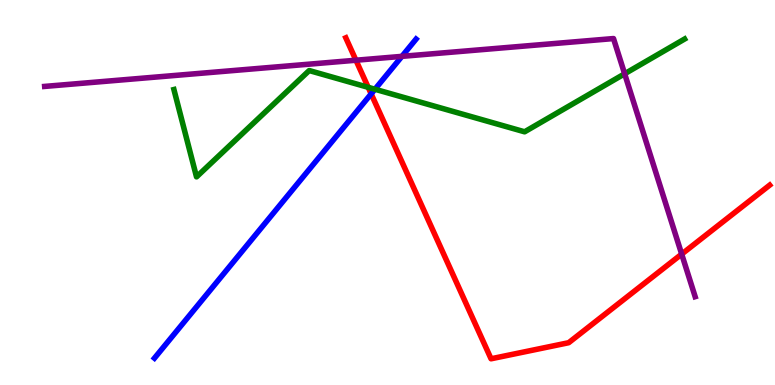[{'lines': ['blue', 'red'], 'intersections': [{'x': 4.79, 'y': 7.56}]}, {'lines': ['green', 'red'], 'intersections': [{'x': 4.75, 'y': 7.73}]}, {'lines': ['purple', 'red'], 'intersections': [{'x': 4.59, 'y': 8.44}, {'x': 8.8, 'y': 3.4}]}, {'lines': ['blue', 'green'], 'intersections': [{'x': 4.84, 'y': 7.68}]}, {'lines': ['blue', 'purple'], 'intersections': [{'x': 5.19, 'y': 8.54}]}, {'lines': ['green', 'purple'], 'intersections': [{'x': 8.06, 'y': 8.08}]}]